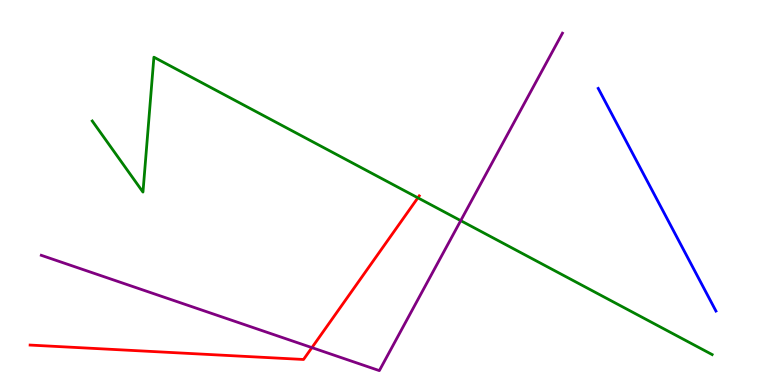[{'lines': ['blue', 'red'], 'intersections': []}, {'lines': ['green', 'red'], 'intersections': [{'x': 5.39, 'y': 4.86}]}, {'lines': ['purple', 'red'], 'intersections': [{'x': 4.02, 'y': 0.971}]}, {'lines': ['blue', 'green'], 'intersections': []}, {'lines': ['blue', 'purple'], 'intersections': []}, {'lines': ['green', 'purple'], 'intersections': [{'x': 5.94, 'y': 4.27}]}]